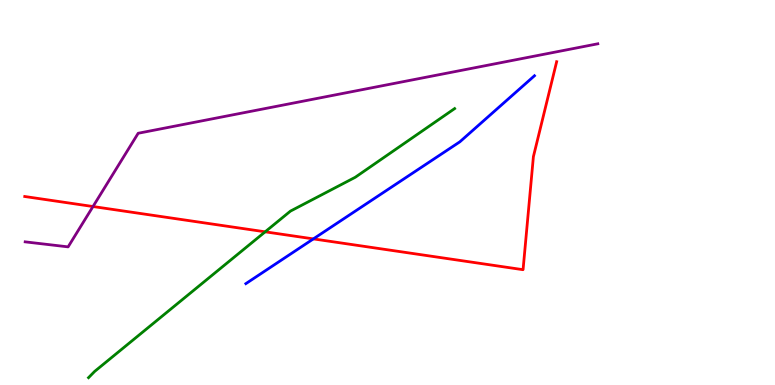[{'lines': ['blue', 'red'], 'intersections': [{'x': 4.04, 'y': 3.79}]}, {'lines': ['green', 'red'], 'intersections': [{'x': 3.42, 'y': 3.98}]}, {'lines': ['purple', 'red'], 'intersections': [{'x': 1.2, 'y': 4.64}]}, {'lines': ['blue', 'green'], 'intersections': []}, {'lines': ['blue', 'purple'], 'intersections': []}, {'lines': ['green', 'purple'], 'intersections': []}]